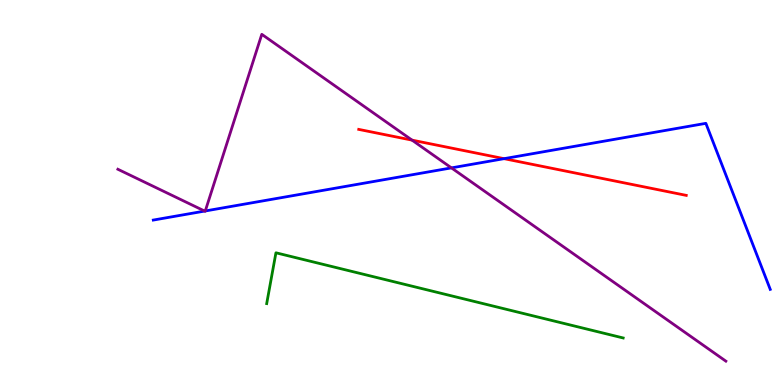[{'lines': ['blue', 'red'], 'intersections': [{'x': 6.5, 'y': 5.88}]}, {'lines': ['green', 'red'], 'intersections': []}, {'lines': ['purple', 'red'], 'intersections': [{'x': 5.32, 'y': 6.36}]}, {'lines': ['blue', 'green'], 'intersections': []}, {'lines': ['blue', 'purple'], 'intersections': [{'x': 2.64, 'y': 4.52}, {'x': 2.65, 'y': 4.52}, {'x': 5.82, 'y': 5.64}]}, {'lines': ['green', 'purple'], 'intersections': []}]